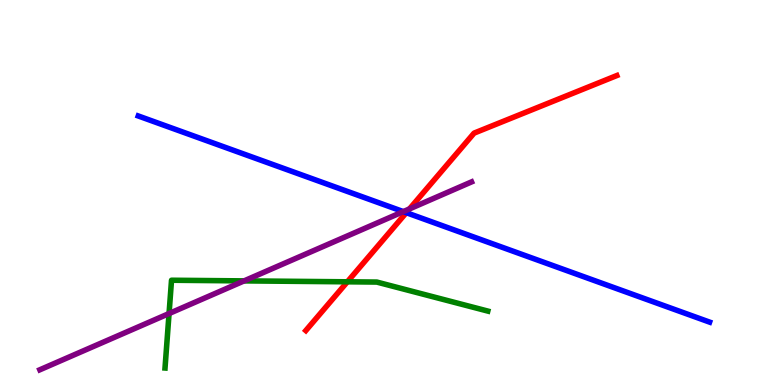[{'lines': ['blue', 'red'], 'intersections': [{'x': 5.24, 'y': 4.48}]}, {'lines': ['green', 'red'], 'intersections': [{'x': 4.48, 'y': 2.68}]}, {'lines': ['purple', 'red'], 'intersections': [{'x': 5.28, 'y': 4.57}]}, {'lines': ['blue', 'green'], 'intersections': []}, {'lines': ['blue', 'purple'], 'intersections': [{'x': 5.2, 'y': 4.5}]}, {'lines': ['green', 'purple'], 'intersections': [{'x': 2.18, 'y': 1.86}, {'x': 3.15, 'y': 2.7}]}]